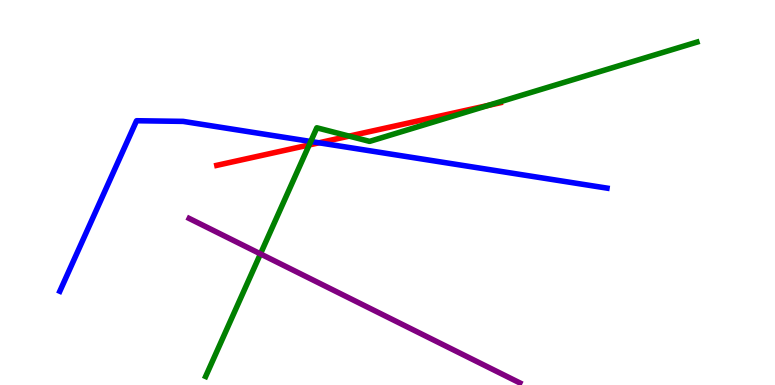[{'lines': ['blue', 'red'], 'intersections': [{'x': 4.12, 'y': 6.29}]}, {'lines': ['green', 'red'], 'intersections': [{'x': 3.99, 'y': 6.24}, {'x': 4.51, 'y': 6.46}, {'x': 6.3, 'y': 7.26}]}, {'lines': ['purple', 'red'], 'intersections': []}, {'lines': ['blue', 'green'], 'intersections': [{'x': 4.01, 'y': 6.33}]}, {'lines': ['blue', 'purple'], 'intersections': []}, {'lines': ['green', 'purple'], 'intersections': [{'x': 3.36, 'y': 3.41}]}]